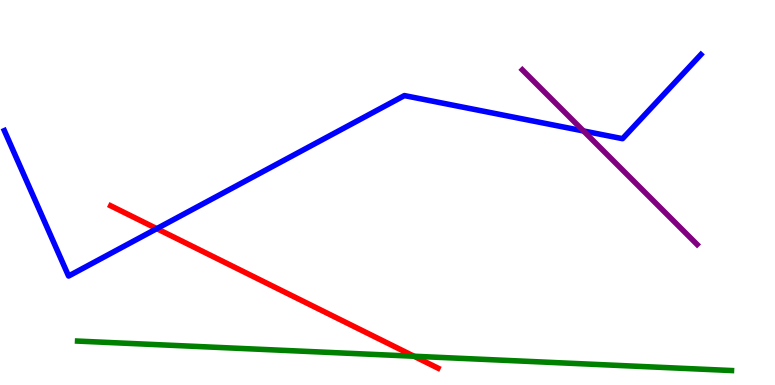[{'lines': ['blue', 'red'], 'intersections': [{'x': 2.02, 'y': 4.06}]}, {'lines': ['green', 'red'], 'intersections': [{'x': 5.34, 'y': 0.747}]}, {'lines': ['purple', 'red'], 'intersections': []}, {'lines': ['blue', 'green'], 'intersections': []}, {'lines': ['blue', 'purple'], 'intersections': [{'x': 7.53, 'y': 6.6}]}, {'lines': ['green', 'purple'], 'intersections': []}]